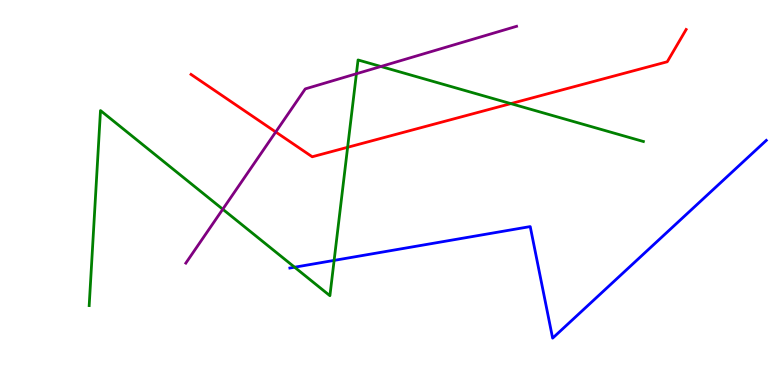[{'lines': ['blue', 'red'], 'intersections': []}, {'lines': ['green', 'red'], 'intersections': [{'x': 4.49, 'y': 6.17}, {'x': 6.59, 'y': 7.31}]}, {'lines': ['purple', 'red'], 'intersections': [{'x': 3.56, 'y': 6.57}]}, {'lines': ['blue', 'green'], 'intersections': [{'x': 3.8, 'y': 3.06}, {'x': 4.31, 'y': 3.24}]}, {'lines': ['blue', 'purple'], 'intersections': []}, {'lines': ['green', 'purple'], 'intersections': [{'x': 2.87, 'y': 4.57}, {'x': 4.6, 'y': 8.08}, {'x': 4.91, 'y': 8.27}]}]